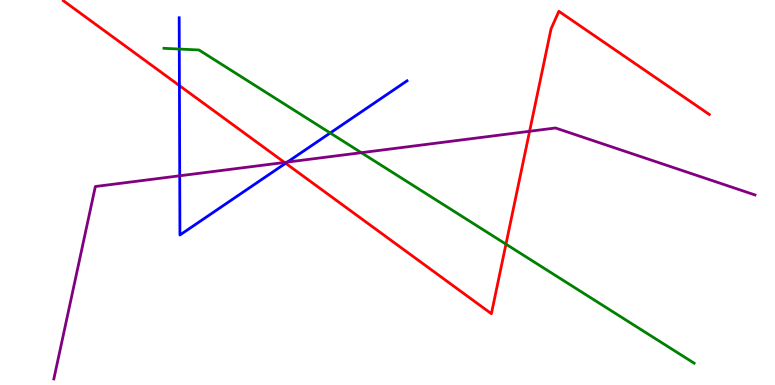[{'lines': ['blue', 'red'], 'intersections': [{'x': 2.32, 'y': 7.78}, {'x': 3.69, 'y': 5.76}]}, {'lines': ['green', 'red'], 'intersections': [{'x': 6.53, 'y': 3.66}]}, {'lines': ['purple', 'red'], 'intersections': [{'x': 3.67, 'y': 5.78}, {'x': 6.83, 'y': 6.59}]}, {'lines': ['blue', 'green'], 'intersections': [{'x': 2.31, 'y': 8.73}, {'x': 4.26, 'y': 6.55}]}, {'lines': ['blue', 'purple'], 'intersections': [{'x': 2.32, 'y': 5.43}, {'x': 3.71, 'y': 5.79}]}, {'lines': ['green', 'purple'], 'intersections': [{'x': 4.66, 'y': 6.03}]}]